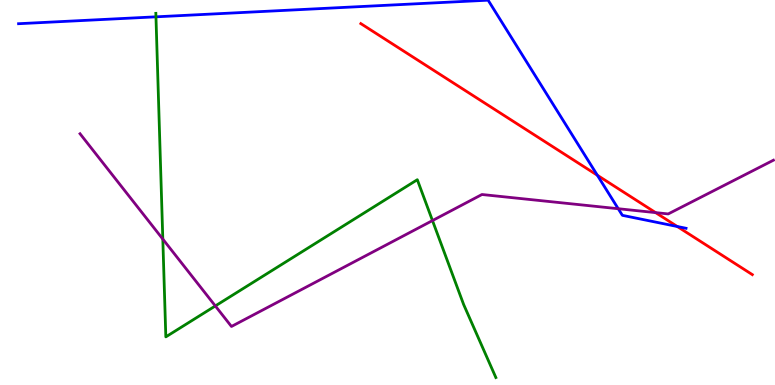[{'lines': ['blue', 'red'], 'intersections': [{'x': 7.71, 'y': 5.45}, {'x': 8.74, 'y': 4.12}]}, {'lines': ['green', 'red'], 'intersections': []}, {'lines': ['purple', 'red'], 'intersections': [{'x': 8.46, 'y': 4.48}]}, {'lines': ['blue', 'green'], 'intersections': [{'x': 2.01, 'y': 9.56}]}, {'lines': ['blue', 'purple'], 'intersections': [{'x': 7.98, 'y': 4.58}]}, {'lines': ['green', 'purple'], 'intersections': [{'x': 2.1, 'y': 3.79}, {'x': 2.78, 'y': 2.05}, {'x': 5.58, 'y': 4.27}]}]